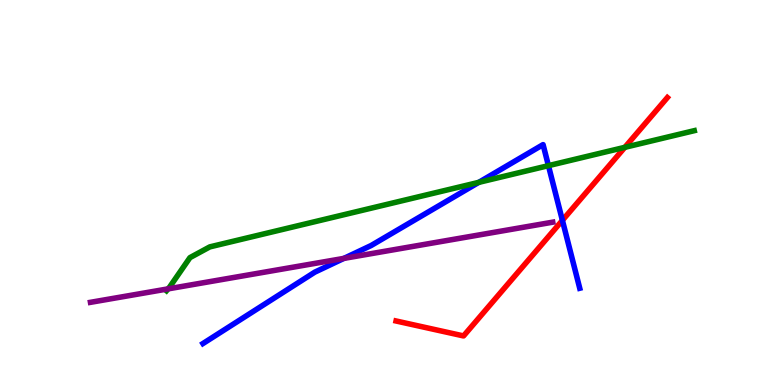[{'lines': ['blue', 'red'], 'intersections': [{'x': 7.26, 'y': 4.28}]}, {'lines': ['green', 'red'], 'intersections': [{'x': 8.06, 'y': 6.17}]}, {'lines': ['purple', 'red'], 'intersections': []}, {'lines': ['blue', 'green'], 'intersections': [{'x': 6.18, 'y': 5.26}, {'x': 7.08, 'y': 5.7}]}, {'lines': ['blue', 'purple'], 'intersections': [{'x': 4.44, 'y': 3.29}]}, {'lines': ['green', 'purple'], 'intersections': [{'x': 2.17, 'y': 2.5}]}]